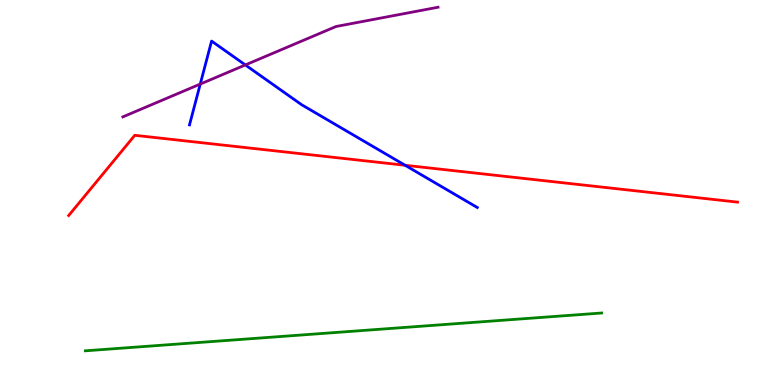[{'lines': ['blue', 'red'], 'intersections': [{'x': 5.23, 'y': 5.71}]}, {'lines': ['green', 'red'], 'intersections': []}, {'lines': ['purple', 'red'], 'intersections': []}, {'lines': ['blue', 'green'], 'intersections': []}, {'lines': ['blue', 'purple'], 'intersections': [{'x': 2.58, 'y': 7.82}, {'x': 3.17, 'y': 8.31}]}, {'lines': ['green', 'purple'], 'intersections': []}]